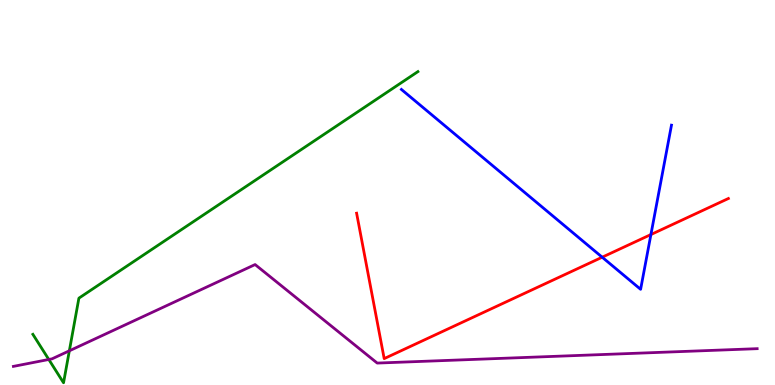[{'lines': ['blue', 'red'], 'intersections': [{'x': 7.77, 'y': 3.32}, {'x': 8.4, 'y': 3.91}]}, {'lines': ['green', 'red'], 'intersections': []}, {'lines': ['purple', 'red'], 'intersections': []}, {'lines': ['blue', 'green'], 'intersections': []}, {'lines': ['blue', 'purple'], 'intersections': []}, {'lines': ['green', 'purple'], 'intersections': [{'x': 0.63, 'y': 0.663}, {'x': 0.895, 'y': 0.888}]}]